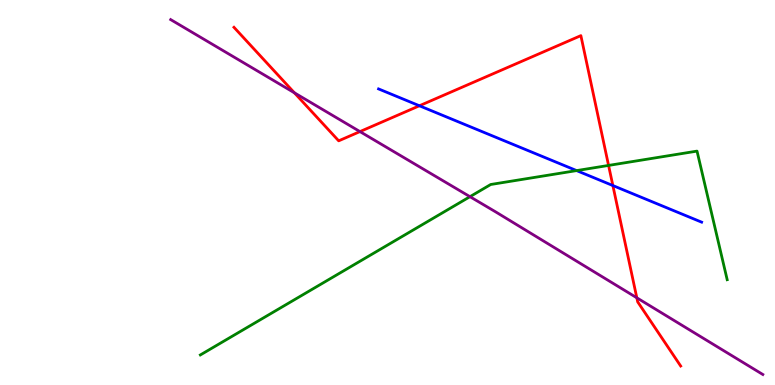[{'lines': ['blue', 'red'], 'intersections': [{'x': 5.41, 'y': 7.25}, {'x': 7.91, 'y': 5.18}]}, {'lines': ['green', 'red'], 'intersections': [{'x': 7.85, 'y': 5.7}]}, {'lines': ['purple', 'red'], 'intersections': [{'x': 3.8, 'y': 7.59}, {'x': 4.64, 'y': 6.58}, {'x': 8.22, 'y': 2.27}]}, {'lines': ['blue', 'green'], 'intersections': [{'x': 7.44, 'y': 5.57}]}, {'lines': ['blue', 'purple'], 'intersections': []}, {'lines': ['green', 'purple'], 'intersections': [{'x': 6.06, 'y': 4.89}]}]